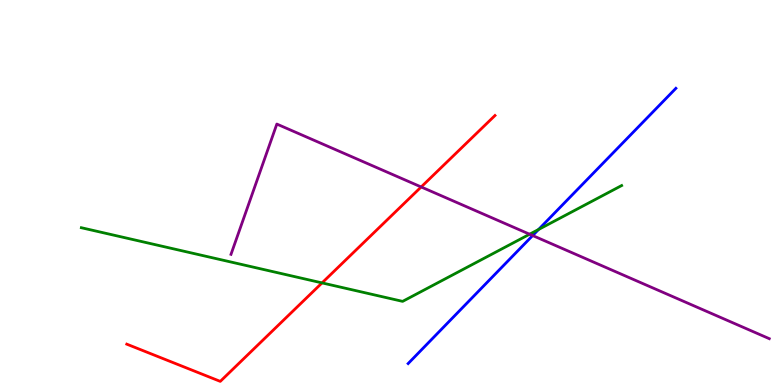[{'lines': ['blue', 'red'], 'intersections': []}, {'lines': ['green', 'red'], 'intersections': [{'x': 4.16, 'y': 2.65}]}, {'lines': ['purple', 'red'], 'intersections': [{'x': 5.43, 'y': 5.14}]}, {'lines': ['blue', 'green'], 'intersections': [{'x': 6.95, 'y': 4.04}]}, {'lines': ['blue', 'purple'], 'intersections': [{'x': 6.87, 'y': 3.88}]}, {'lines': ['green', 'purple'], 'intersections': [{'x': 6.83, 'y': 3.92}]}]